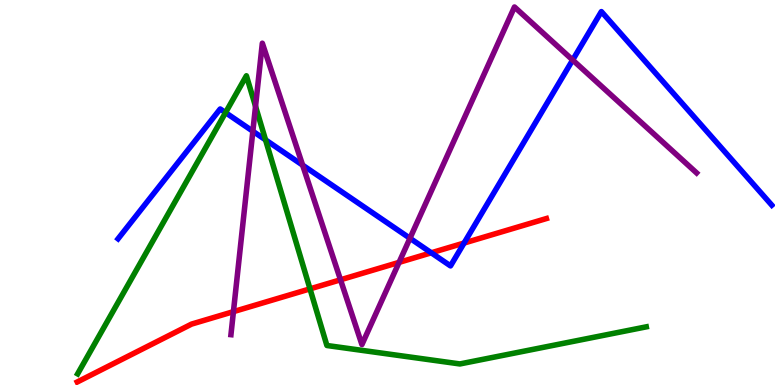[{'lines': ['blue', 'red'], 'intersections': [{'x': 5.56, 'y': 3.43}, {'x': 5.99, 'y': 3.69}]}, {'lines': ['green', 'red'], 'intersections': [{'x': 4.0, 'y': 2.5}]}, {'lines': ['purple', 'red'], 'intersections': [{'x': 3.01, 'y': 1.91}, {'x': 4.39, 'y': 2.73}, {'x': 5.15, 'y': 3.19}]}, {'lines': ['blue', 'green'], 'intersections': [{'x': 2.91, 'y': 7.08}, {'x': 3.43, 'y': 6.37}]}, {'lines': ['blue', 'purple'], 'intersections': [{'x': 3.26, 'y': 6.59}, {'x': 3.9, 'y': 5.71}, {'x': 5.29, 'y': 3.81}, {'x': 7.39, 'y': 8.44}]}, {'lines': ['green', 'purple'], 'intersections': [{'x': 3.3, 'y': 7.24}]}]